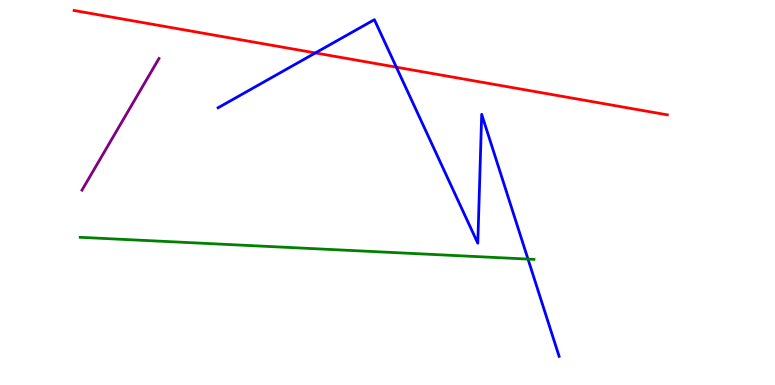[{'lines': ['blue', 'red'], 'intersections': [{'x': 4.07, 'y': 8.63}, {'x': 5.11, 'y': 8.26}]}, {'lines': ['green', 'red'], 'intersections': []}, {'lines': ['purple', 'red'], 'intersections': []}, {'lines': ['blue', 'green'], 'intersections': [{'x': 6.81, 'y': 3.27}]}, {'lines': ['blue', 'purple'], 'intersections': []}, {'lines': ['green', 'purple'], 'intersections': []}]